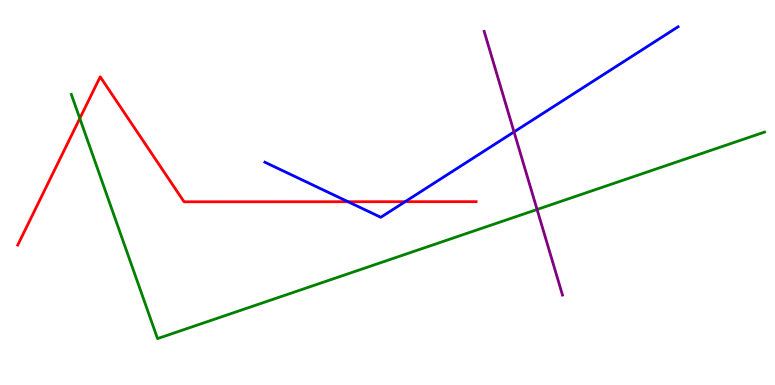[{'lines': ['blue', 'red'], 'intersections': [{'x': 4.49, 'y': 4.76}, {'x': 5.23, 'y': 4.76}]}, {'lines': ['green', 'red'], 'intersections': [{'x': 1.03, 'y': 6.92}]}, {'lines': ['purple', 'red'], 'intersections': []}, {'lines': ['blue', 'green'], 'intersections': []}, {'lines': ['blue', 'purple'], 'intersections': [{'x': 6.63, 'y': 6.57}]}, {'lines': ['green', 'purple'], 'intersections': [{'x': 6.93, 'y': 4.56}]}]